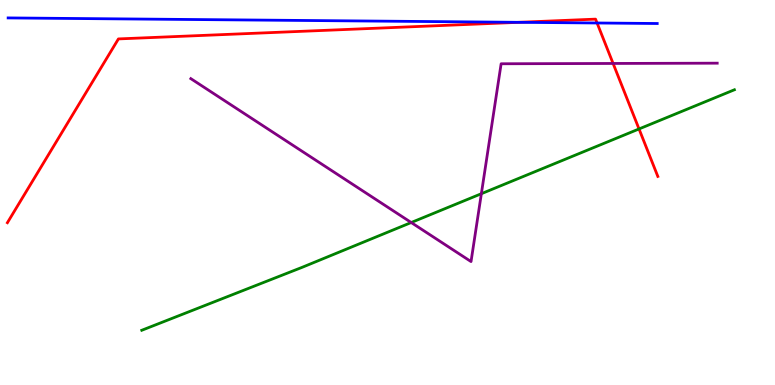[{'lines': ['blue', 'red'], 'intersections': [{'x': 6.69, 'y': 9.42}, {'x': 7.7, 'y': 9.4}]}, {'lines': ['green', 'red'], 'intersections': [{'x': 8.25, 'y': 6.65}]}, {'lines': ['purple', 'red'], 'intersections': [{'x': 7.91, 'y': 8.35}]}, {'lines': ['blue', 'green'], 'intersections': []}, {'lines': ['blue', 'purple'], 'intersections': []}, {'lines': ['green', 'purple'], 'intersections': [{'x': 5.31, 'y': 4.22}, {'x': 6.21, 'y': 4.97}]}]